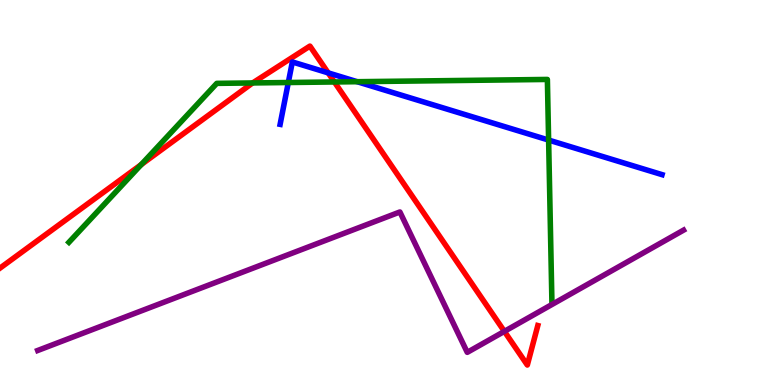[{'lines': ['blue', 'red'], 'intersections': [{'x': 4.23, 'y': 8.11}]}, {'lines': ['green', 'red'], 'intersections': [{'x': 1.82, 'y': 5.72}, {'x': 3.26, 'y': 7.85}, {'x': 4.31, 'y': 7.87}]}, {'lines': ['purple', 'red'], 'intersections': [{'x': 6.51, 'y': 1.39}]}, {'lines': ['blue', 'green'], 'intersections': [{'x': 3.72, 'y': 7.86}, {'x': 4.61, 'y': 7.88}, {'x': 7.08, 'y': 6.36}]}, {'lines': ['blue', 'purple'], 'intersections': []}, {'lines': ['green', 'purple'], 'intersections': []}]